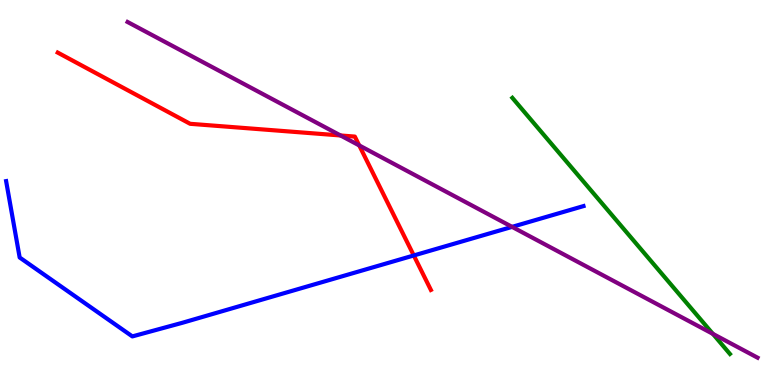[{'lines': ['blue', 'red'], 'intersections': [{'x': 5.34, 'y': 3.36}]}, {'lines': ['green', 'red'], 'intersections': []}, {'lines': ['purple', 'red'], 'intersections': [{'x': 4.39, 'y': 6.48}, {'x': 4.64, 'y': 6.22}]}, {'lines': ['blue', 'green'], 'intersections': []}, {'lines': ['blue', 'purple'], 'intersections': [{'x': 6.61, 'y': 4.11}]}, {'lines': ['green', 'purple'], 'intersections': [{'x': 9.2, 'y': 1.33}]}]